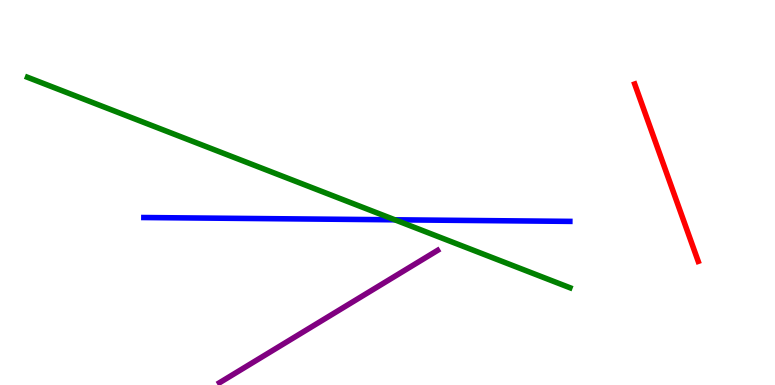[{'lines': ['blue', 'red'], 'intersections': []}, {'lines': ['green', 'red'], 'intersections': []}, {'lines': ['purple', 'red'], 'intersections': []}, {'lines': ['blue', 'green'], 'intersections': [{'x': 5.09, 'y': 4.29}]}, {'lines': ['blue', 'purple'], 'intersections': []}, {'lines': ['green', 'purple'], 'intersections': []}]